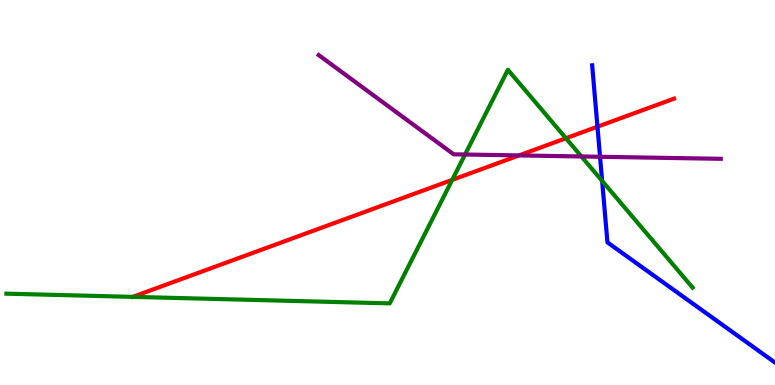[{'lines': ['blue', 'red'], 'intersections': [{'x': 7.71, 'y': 6.71}]}, {'lines': ['green', 'red'], 'intersections': [{'x': 5.83, 'y': 5.33}, {'x': 7.3, 'y': 6.41}]}, {'lines': ['purple', 'red'], 'intersections': [{'x': 6.7, 'y': 5.96}]}, {'lines': ['blue', 'green'], 'intersections': [{'x': 7.77, 'y': 5.3}]}, {'lines': ['blue', 'purple'], 'intersections': [{'x': 7.74, 'y': 5.93}]}, {'lines': ['green', 'purple'], 'intersections': [{'x': 6.0, 'y': 5.99}, {'x': 7.5, 'y': 5.94}]}]